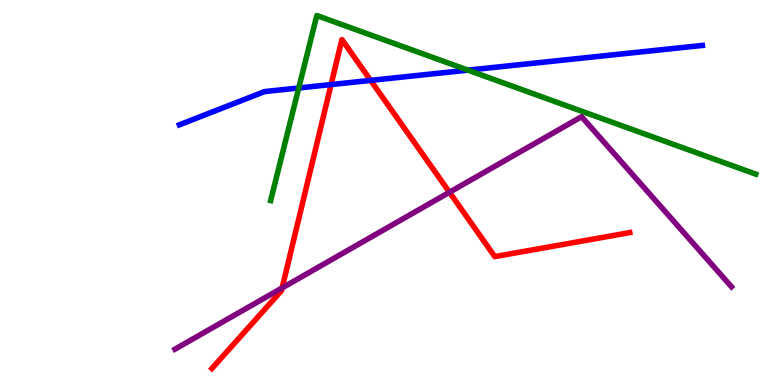[{'lines': ['blue', 'red'], 'intersections': [{'x': 4.27, 'y': 7.8}, {'x': 4.78, 'y': 7.91}]}, {'lines': ['green', 'red'], 'intersections': []}, {'lines': ['purple', 'red'], 'intersections': [{'x': 3.64, 'y': 2.52}, {'x': 5.8, 'y': 5.01}]}, {'lines': ['blue', 'green'], 'intersections': [{'x': 3.85, 'y': 7.72}, {'x': 6.04, 'y': 8.18}]}, {'lines': ['blue', 'purple'], 'intersections': []}, {'lines': ['green', 'purple'], 'intersections': []}]